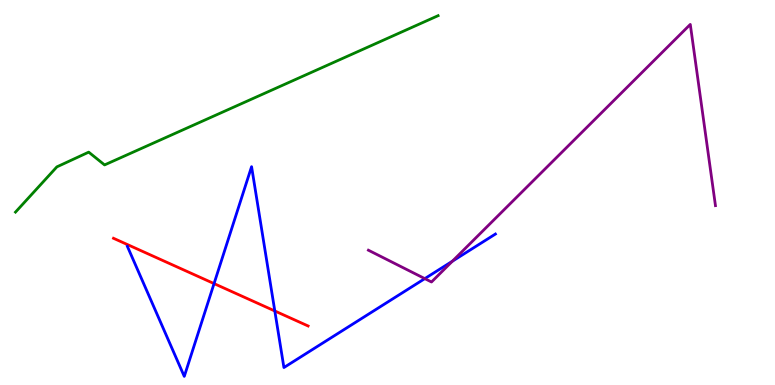[{'lines': ['blue', 'red'], 'intersections': [{'x': 2.76, 'y': 2.63}, {'x': 3.55, 'y': 1.92}]}, {'lines': ['green', 'red'], 'intersections': []}, {'lines': ['purple', 'red'], 'intersections': []}, {'lines': ['blue', 'green'], 'intersections': []}, {'lines': ['blue', 'purple'], 'intersections': [{'x': 5.48, 'y': 2.76}, {'x': 5.84, 'y': 3.22}]}, {'lines': ['green', 'purple'], 'intersections': []}]